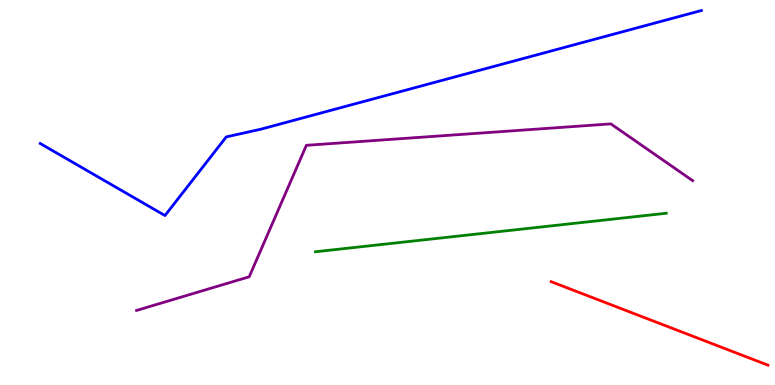[{'lines': ['blue', 'red'], 'intersections': []}, {'lines': ['green', 'red'], 'intersections': []}, {'lines': ['purple', 'red'], 'intersections': []}, {'lines': ['blue', 'green'], 'intersections': []}, {'lines': ['blue', 'purple'], 'intersections': []}, {'lines': ['green', 'purple'], 'intersections': []}]